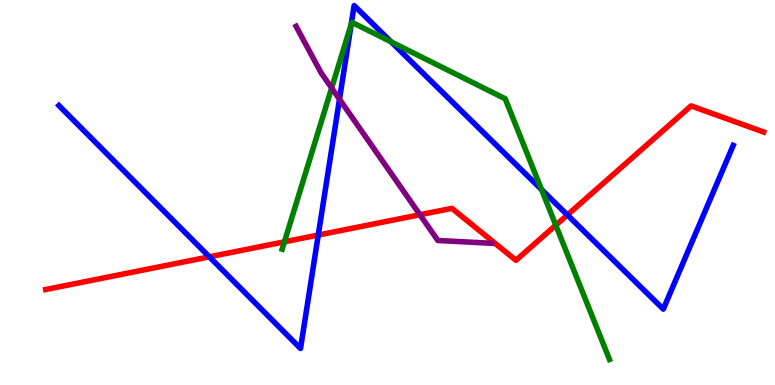[{'lines': ['blue', 'red'], 'intersections': [{'x': 2.7, 'y': 3.33}, {'x': 4.11, 'y': 3.89}, {'x': 7.32, 'y': 4.42}]}, {'lines': ['green', 'red'], 'intersections': [{'x': 3.67, 'y': 3.72}, {'x': 7.17, 'y': 4.15}]}, {'lines': ['purple', 'red'], 'intersections': [{'x': 5.42, 'y': 4.42}]}, {'lines': ['blue', 'green'], 'intersections': [{'x': 4.53, 'y': 9.37}, {'x': 5.05, 'y': 8.91}, {'x': 6.99, 'y': 5.08}]}, {'lines': ['blue', 'purple'], 'intersections': [{'x': 4.38, 'y': 7.42}]}, {'lines': ['green', 'purple'], 'intersections': [{'x': 4.28, 'y': 7.71}]}]